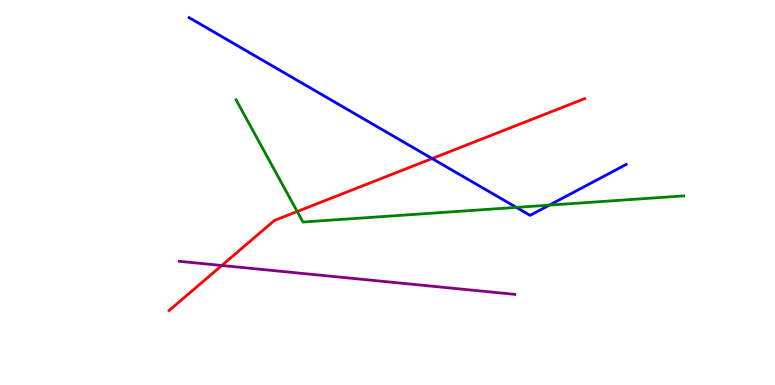[{'lines': ['blue', 'red'], 'intersections': [{'x': 5.58, 'y': 5.88}]}, {'lines': ['green', 'red'], 'intersections': [{'x': 3.84, 'y': 4.51}]}, {'lines': ['purple', 'red'], 'intersections': [{'x': 2.86, 'y': 3.1}]}, {'lines': ['blue', 'green'], 'intersections': [{'x': 6.66, 'y': 4.61}, {'x': 7.09, 'y': 4.67}]}, {'lines': ['blue', 'purple'], 'intersections': []}, {'lines': ['green', 'purple'], 'intersections': []}]